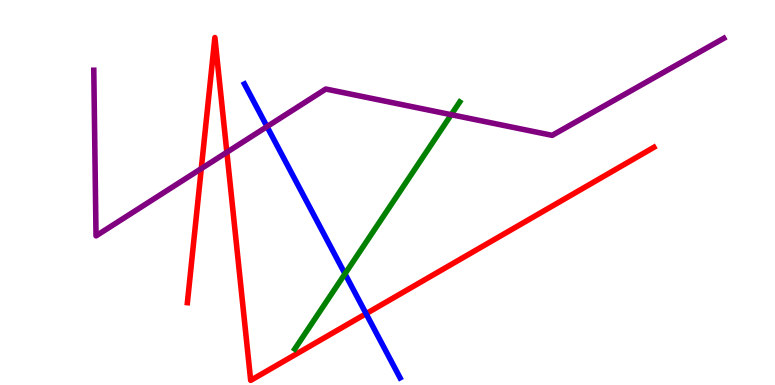[{'lines': ['blue', 'red'], 'intersections': [{'x': 4.72, 'y': 1.85}]}, {'lines': ['green', 'red'], 'intersections': []}, {'lines': ['purple', 'red'], 'intersections': [{'x': 2.6, 'y': 5.62}, {'x': 2.93, 'y': 6.05}]}, {'lines': ['blue', 'green'], 'intersections': [{'x': 4.45, 'y': 2.89}]}, {'lines': ['blue', 'purple'], 'intersections': [{'x': 3.45, 'y': 6.71}]}, {'lines': ['green', 'purple'], 'intersections': [{'x': 5.82, 'y': 7.02}]}]